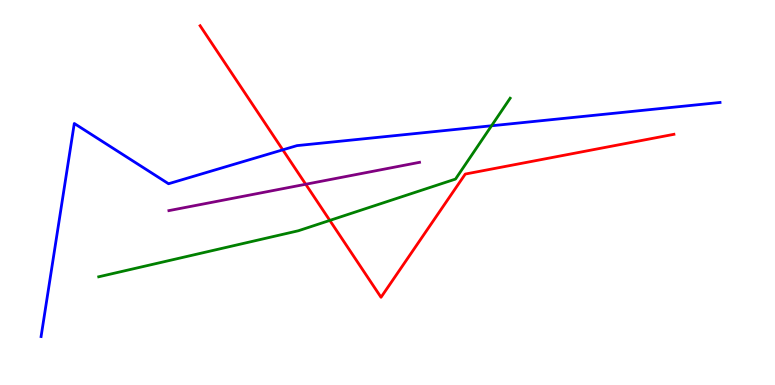[{'lines': ['blue', 'red'], 'intersections': [{'x': 3.65, 'y': 6.11}]}, {'lines': ['green', 'red'], 'intersections': [{'x': 4.26, 'y': 4.28}]}, {'lines': ['purple', 'red'], 'intersections': [{'x': 3.94, 'y': 5.21}]}, {'lines': ['blue', 'green'], 'intersections': [{'x': 6.34, 'y': 6.73}]}, {'lines': ['blue', 'purple'], 'intersections': []}, {'lines': ['green', 'purple'], 'intersections': []}]